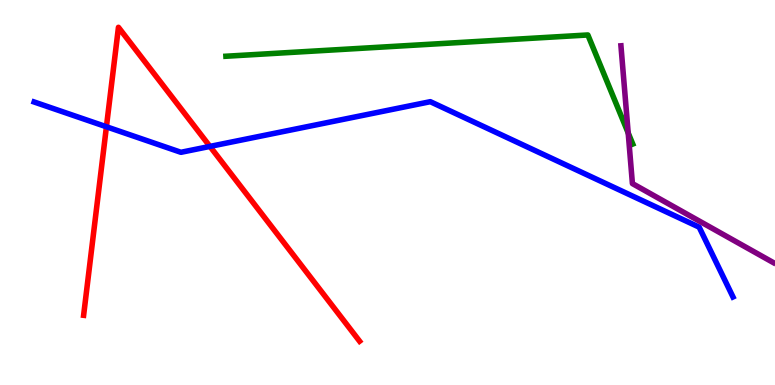[{'lines': ['blue', 'red'], 'intersections': [{'x': 1.37, 'y': 6.71}, {'x': 2.71, 'y': 6.2}]}, {'lines': ['green', 'red'], 'intersections': []}, {'lines': ['purple', 'red'], 'intersections': []}, {'lines': ['blue', 'green'], 'intersections': []}, {'lines': ['blue', 'purple'], 'intersections': []}, {'lines': ['green', 'purple'], 'intersections': [{'x': 8.11, 'y': 6.55}]}]